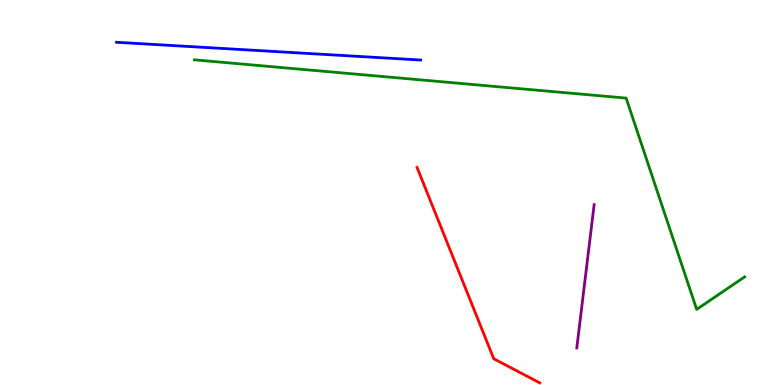[{'lines': ['blue', 'red'], 'intersections': []}, {'lines': ['green', 'red'], 'intersections': []}, {'lines': ['purple', 'red'], 'intersections': []}, {'lines': ['blue', 'green'], 'intersections': []}, {'lines': ['blue', 'purple'], 'intersections': []}, {'lines': ['green', 'purple'], 'intersections': []}]